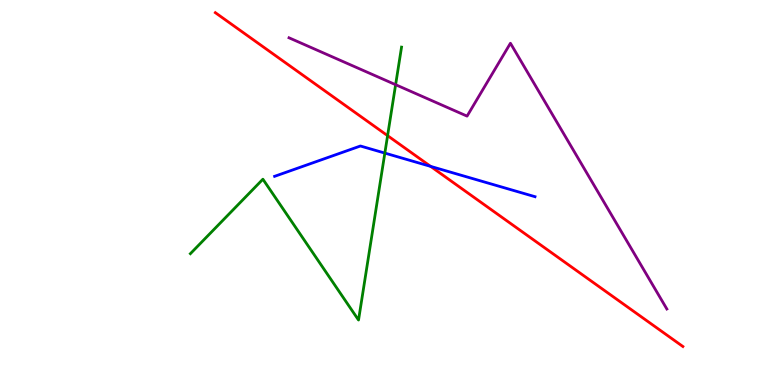[{'lines': ['blue', 'red'], 'intersections': [{'x': 5.56, 'y': 5.68}]}, {'lines': ['green', 'red'], 'intersections': [{'x': 5.0, 'y': 6.48}]}, {'lines': ['purple', 'red'], 'intersections': []}, {'lines': ['blue', 'green'], 'intersections': [{'x': 4.97, 'y': 6.02}]}, {'lines': ['blue', 'purple'], 'intersections': []}, {'lines': ['green', 'purple'], 'intersections': [{'x': 5.1, 'y': 7.8}]}]